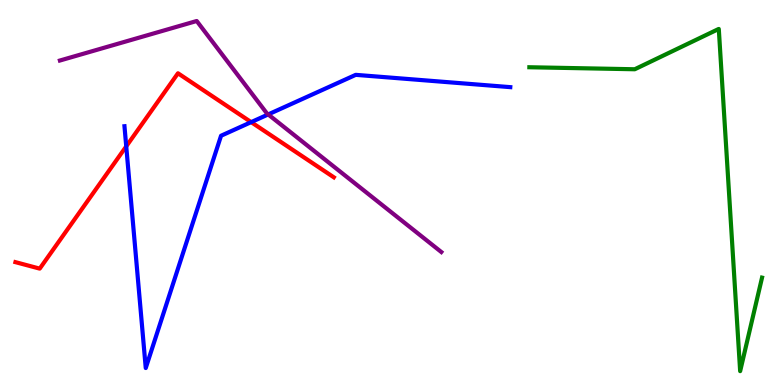[{'lines': ['blue', 'red'], 'intersections': [{'x': 1.63, 'y': 6.2}, {'x': 3.24, 'y': 6.83}]}, {'lines': ['green', 'red'], 'intersections': []}, {'lines': ['purple', 'red'], 'intersections': []}, {'lines': ['blue', 'green'], 'intersections': []}, {'lines': ['blue', 'purple'], 'intersections': [{'x': 3.46, 'y': 7.03}]}, {'lines': ['green', 'purple'], 'intersections': []}]